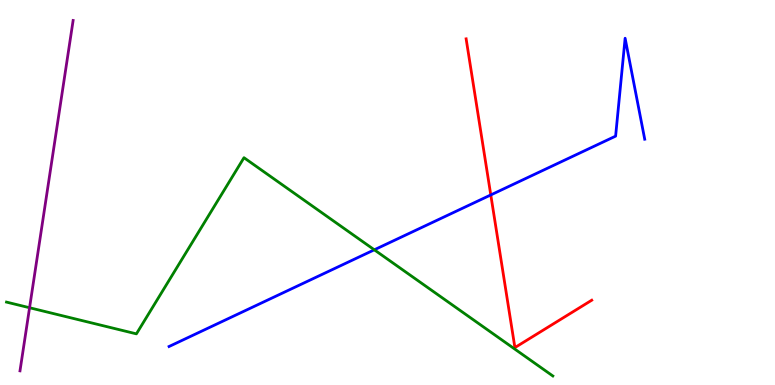[{'lines': ['blue', 'red'], 'intersections': [{'x': 6.33, 'y': 4.94}]}, {'lines': ['green', 'red'], 'intersections': []}, {'lines': ['purple', 'red'], 'intersections': []}, {'lines': ['blue', 'green'], 'intersections': [{'x': 4.83, 'y': 3.51}]}, {'lines': ['blue', 'purple'], 'intersections': []}, {'lines': ['green', 'purple'], 'intersections': [{'x': 0.381, 'y': 2.01}]}]